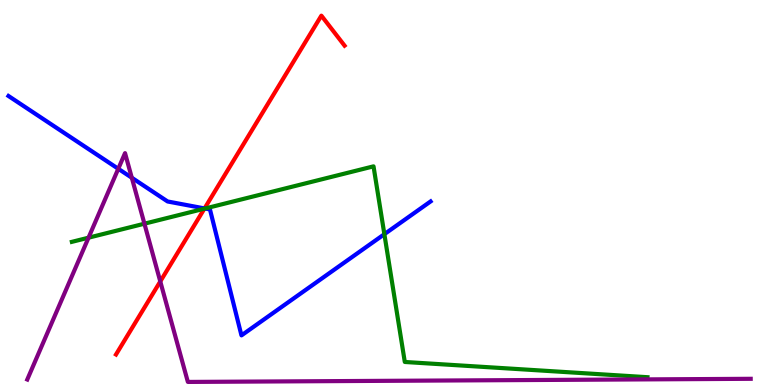[{'lines': ['blue', 'red'], 'intersections': [{'x': 2.64, 'y': 4.59}]}, {'lines': ['green', 'red'], 'intersections': [{'x': 2.64, 'y': 4.58}]}, {'lines': ['purple', 'red'], 'intersections': [{'x': 2.07, 'y': 2.69}]}, {'lines': ['blue', 'green'], 'intersections': [{'x': 2.65, 'y': 4.58}, {'x': 4.96, 'y': 3.92}]}, {'lines': ['blue', 'purple'], 'intersections': [{'x': 1.53, 'y': 5.62}, {'x': 1.7, 'y': 5.38}]}, {'lines': ['green', 'purple'], 'intersections': [{'x': 1.14, 'y': 3.83}, {'x': 1.86, 'y': 4.19}]}]